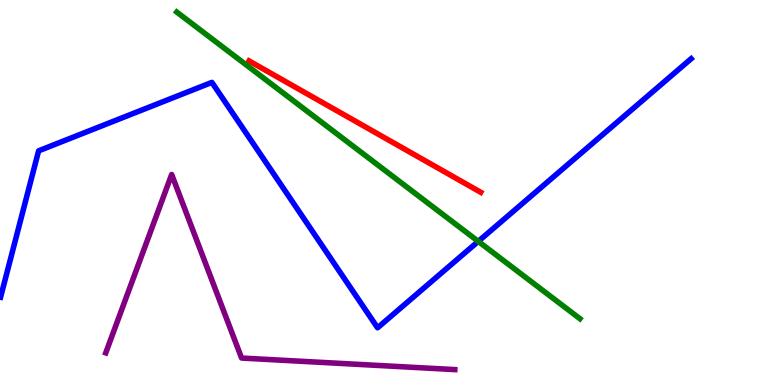[{'lines': ['blue', 'red'], 'intersections': []}, {'lines': ['green', 'red'], 'intersections': []}, {'lines': ['purple', 'red'], 'intersections': []}, {'lines': ['blue', 'green'], 'intersections': [{'x': 6.17, 'y': 3.73}]}, {'lines': ['blue', 'purple'], 'intersections': []}, {'lines': ['green', 'purple'], 'intersections': []}]